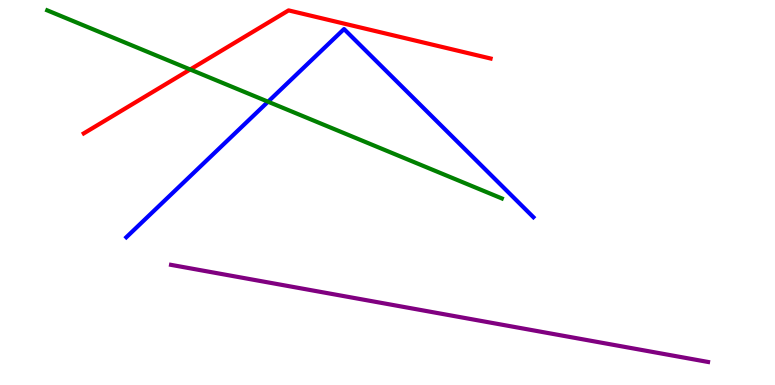[{'lines': ['blue', 'red'], 'intersections': []}, {'lines': ['green', 'red'], 'intersections': [{'x': 2.45, 'y': 8.2}]}, {'lines': ['purple', 'red'], 'intersections': []}, {'lines': ['blue', 'green'], 'intersections': [{'x': 3.46, 'y': 7.36}]}, {'lines': ['blue', 'purple'], 'intersections': []}, {'lines': ['green', 'purple'], 'intersections': []}]